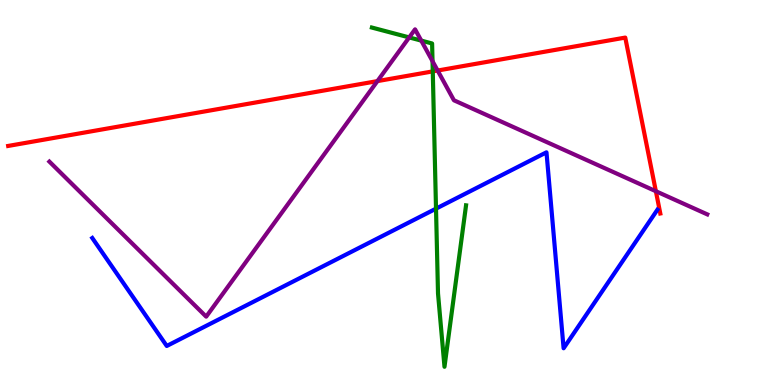[{'lines': ['blue', 'red'], 'intersections': []}, {'lines': ['green', 'red'], 'intersections': [{'x': 5.58, 'y': 8.15}]}, {'lines': ['purple', 'red'], 'intersections': [{'x': 4.87, 'y': 7.89}, {'x': 5.65, 'y': 8.17}, {'x': 8.46, 'y': 5.03}]}, {'lines': ['blue', 'green'], 'intersections': [{'x': 5.63, 'y': 4.58}]}, {'lines': ['blue', 'purple'], 'intersections': []}, {'lines': ['green', 'purple'], 'intersections': [{'x': 5.28, 'y': 9.03}, {'x': 5.44, 'y': 8.95}, {'x': 5.58, 'y': 8.41}]}]